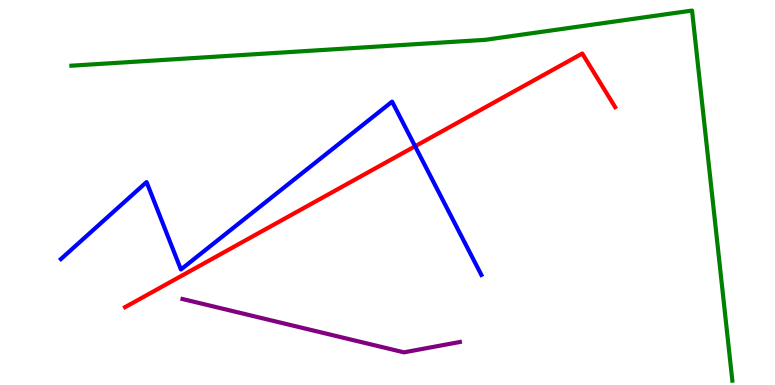[{'lines': ['blue', 'red'], 'intersections': [{'x': 5.36, 'y': 6.2}]}, {'lines': ['green', 'red'], 'intersections': []}, {'lines': ['purple', 'red'], 'intersections': []}, {'lines': ['blue', 'green'], 'intersections': []}, {'lines': ['blue', 'purple'], 'intersections': []}, {'lines': ['green', 'purple'], 'intersections': []}]